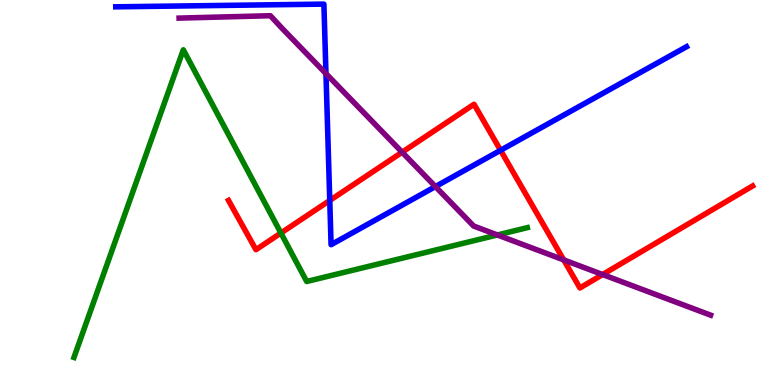[{'lines': ['blue', 'red'], 'intersections': [{'x': 4.25, 'y': 4.79}, {'x': 6.46, 'y': 6.1}]}, {'lines': ['green', 'red'], 'intersections': [{'x': 3.62, 'y': 3.95}]}, {'lines': ['purple', 'red'], 'intersections': [{'x': 5.19, 'y': 6.05}, {'x': 7.27, 'y': 3.25}, {'x': 7.78, 'y': 2.87}]}, {'lines': ['blue', 'green'], 'intersections': []}, {'lines': ['blue', 'purple'], 'intersections': [{'x': 4.21, 'y': 8.09}, {'x': 5.62, 'y': 5.15}]}, {'lines': ['green', 'purple'], 'intersections': [{'x': 6.42, 'y': 3.9}]}]